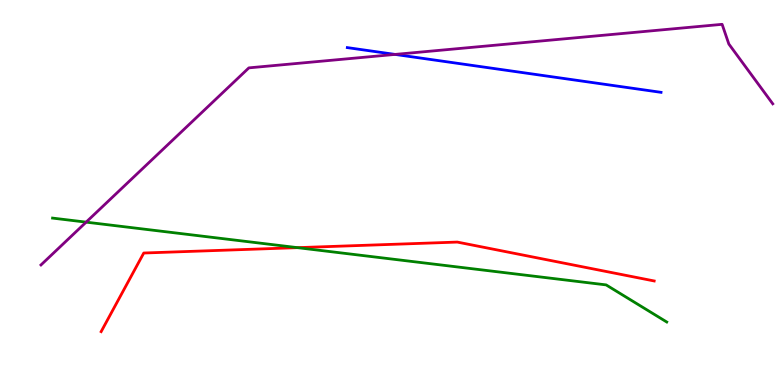[{'lines': ['blue', 'red'], 'intersections': []}, {'lines': ['green', 'red'], 'intersections': [{'x': 3.84, 'y': 3.57}]}, {'lines': ['purple', 'red'], 'intersections': []}, {'lines': ['blue', 'green'], 'intersections': []}, {'lines': ['blue', 'purple'], 'intersections': [{'x': 5.1, 'y': 8.59}]}, {'lines': ['green', 'purple'], 'intersections': [{'x': 1.11, 'y': 4.23}]}]